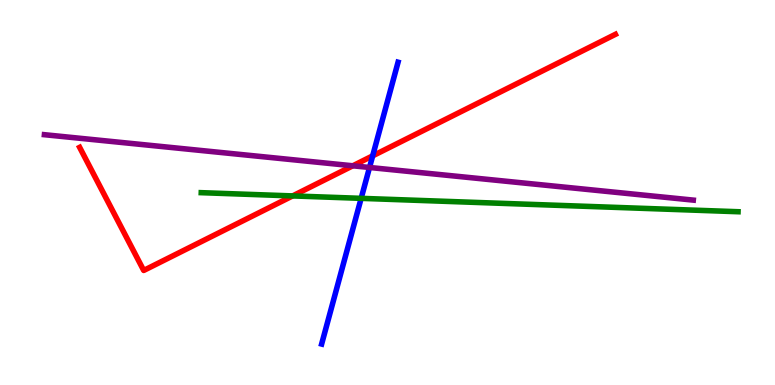[{'lines': ['blue', 'red'], 'intersections': [{'x': 4.81, 'y': 5.95}]}, {'lines': ['green', 'red'], 'intersections': [{'x': 3.78, 'y': 4.91}]}, {'lines': ['purple', 'red'], 'intersections': [{'x': 4.55, 'y': 5.69}]}, {'lines': ['blue', 'green'], 'intersections': [{'x': 4.66, 'y': 4.85}]}, {'lines': ['blue', 'purple'], 'intersections': [{'x': 4.77, 'y': 5.65}]}, {'lines': ['green', 'purple'], 'intersections': []}]